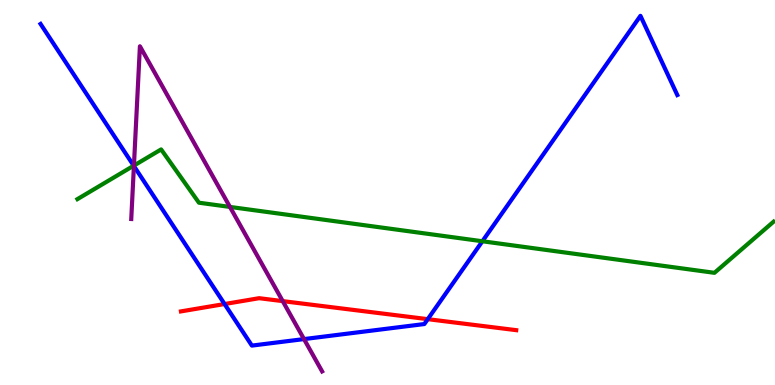[{'lines': ['blue', 'red'], 'intersections': [{'x': 2.9, 'y': 2.1}, {'x': 5.52, 'y': 1.71}]}, {'lines': ['green', 'red'], 'intersections': []}, {'lines': ['purple', 'red'], 'intersections': [{'x': 3.65, 'y': 2.18}]}, {'lines': ['blue', 'green'], 'intersections': [{'x': 1.73, 'y': 5.7}, {'x': 6.22, 'y': 3.73}]}, {'lines': ['blue', 'purple'], 'intersections': [{'x': 1.73, 'y': 5.69}, {'x': 3.92, 'y': 1.19}]}, {'lines': ['green', 'purple'], 'intersections': [{'x': 1.73, 'y': 5.7}, {'x': 2.97, 'y': 4.63}]}]